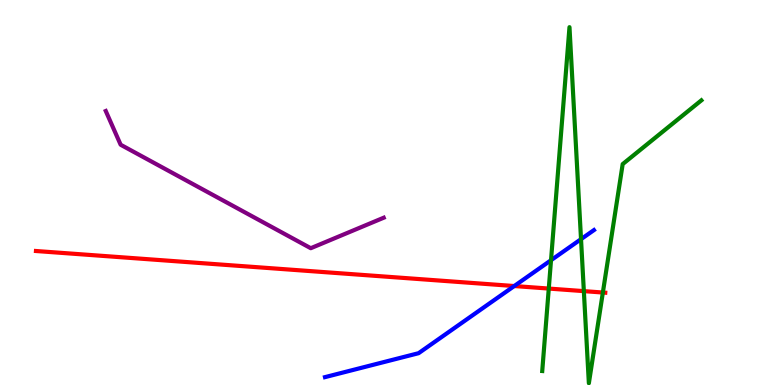[{'lines': ['blue', 'red'], 'intersections': [{'x': 6.64, 'y': 2.57}]}, {'lines': ['green', 'red'], 'intersections': [{'x': 7.08, 'y': 2.5}, {'x': 7.53, 'y': 2.44}, {'x': 7.78, 'y': 2.4}]}, {'lines': ['purple', 'red'], 'intersections': []}, {'lines': ['blue', 'green'], 'intersections': [{'x': 7.11, 'y': 3.24}, {'x': 7.5, 'y': 3.79}]}, {'lines': ['blue', 'purple'], 'intersections': []}, {'lines': ['green', 'purple'], 'intersections': []}]